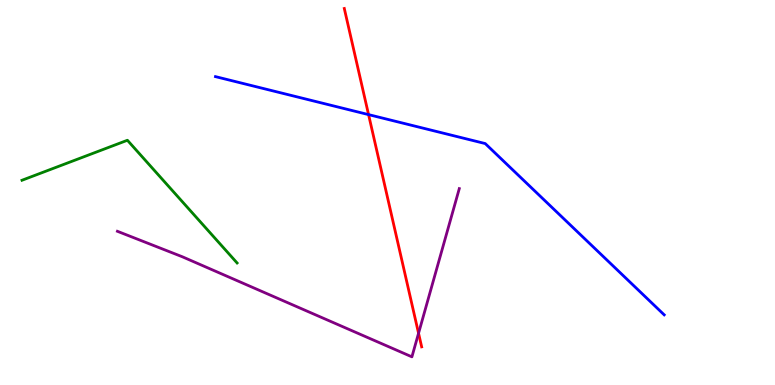[{'lines': ['blue', 'red'], 'intersections': [{'x': 4.76, 'y': 7.02}]}, {'lines': ['green', 'red'], 'intersections': []}, {'lines': ['purple', 'red'], 'intersections': [{'x': 5.4, 'y': 1.34}]}, {'lines': ['blue', 'green'], 'intersections': []}, {'lines': ['blue', 'purple'], 'intersections': []}, {'lines': ['green', 'purple'], 'intersections': []}]